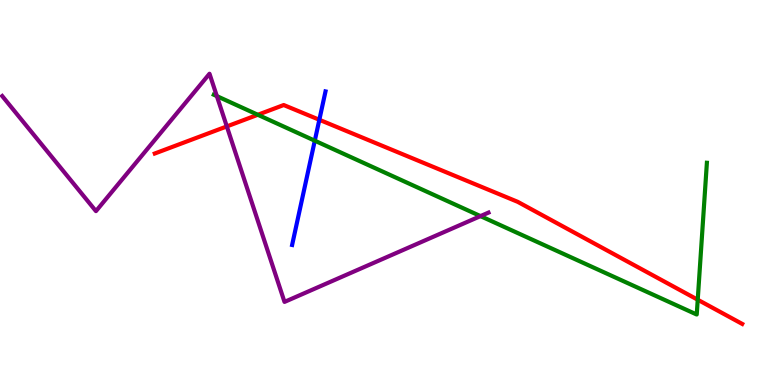[{'lines': ['blue', 'red'], 'intersections': [{'x': 4.12, 'y': 6.89}]}, {'lines': ['green', 'red'], 'intersections': [{'x': 3.33, 'y': 7.02}, {'x': 9.0, 'y': 2.22}]}, {'lines': ['purple', 'red'], 'intersections': [{'x': 2.93, 'y': 6.72}]}, {'lines': ['blue', 'green'], 'intersections': [{'x': 4.06, 'y': 6.35}]}, {'lines': ['blue', 'purple'], 'intersections': []}, {'lines': ['green', 'purple'], 'intersections': [{'x': 2.8, 'y': 7.5}, {'x': 6.2, 'y': 4.39}]}]